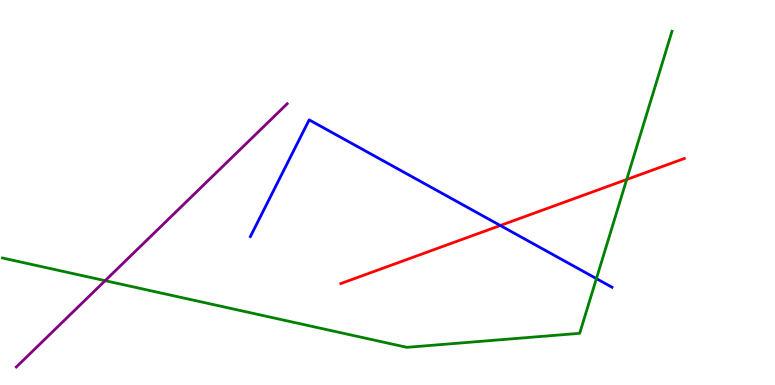[{'lines': ['blue', 'red'], 'intersections': [{'x': 6.46, 'y': 4.14}]}, {'lines': ['green', 'red'], 'intersections': [{'x': 8.09, 'y': 5.34}]}, {'lines': ['purple', 'red'], 'intersections': []}, {'lines': ['blue', 'green'], 'intersections': [{'x': 7.7, 'y': 2.76}]}, {'lines': ['blue', 'purple'], 'intersections': []}, {'lines': ['green', 'purple'], 'intersections': [{'x': 1.36, 'y': 2.71}]}]